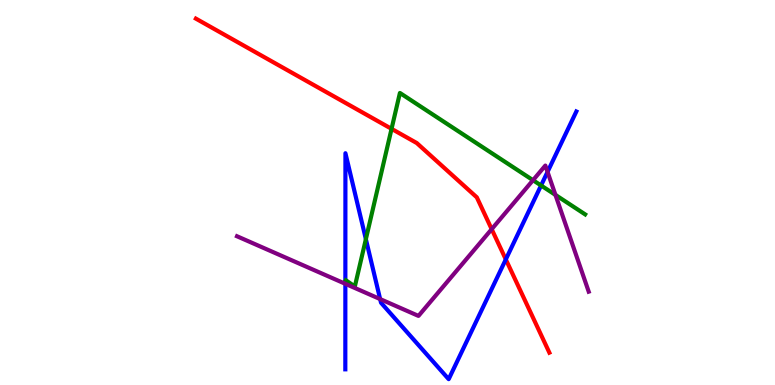[{'lines': ['blue', 'red'], 'intersections': [{'x': 6.53, 'y': 3.26}]}, {'lines': ['green', 'red'], 'intersections': [{'x': 5.05, 'y': 6.65}]}, {'lines': ['purple', 'red'], 'intersections': [{'x': 6.34, 'y': 4.05}]}, {'lines': ['blue', 'green'], 'intersections': [{'x': 4.72, 'y': 3.79}, {'x': 6.98, 'y': 5.18}]}, {'lines': ['blue', 'purple'], 'intersections': [{'x': 4.46, 'y': 2.63}, {'x': 4.9, 'y': 2.23}, {'x': 7.07, 'y': 5.53}]}, {'lines': ['green', 'purple'], 'intersections': [{'x': 6.88, 'y': 5.32}, {'x': 7.17, 'y': 4.94}]}]